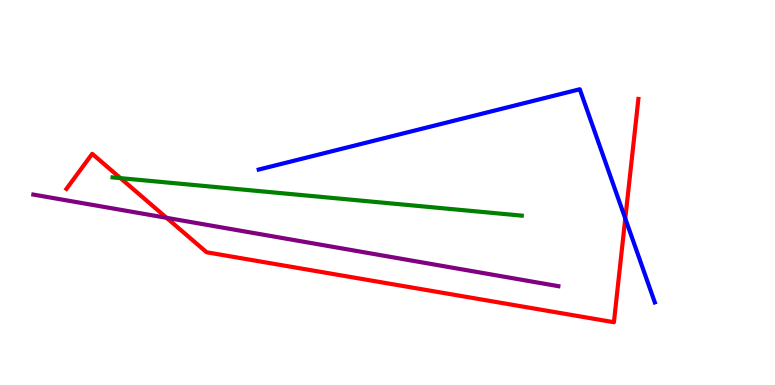[{'lines': ['blue', 'red'], 'intersections': [{'x': 8.07, 'y': 4.32}]}, {'lines': ['green', 'red'], 'intersections': [{'x': 1.55, 'y': 5.37}]}, {'lines': ['purple', 'red'], 'intersections': [{'x': 2.15, 'y': 4.34}]}, {'lines': ['blue', 'green'], 'intersections': []}, {'lines': ['blue', 'purple'], 'intersections': []}, {'lines': ['green', 'purple'], 'intersections': []}]